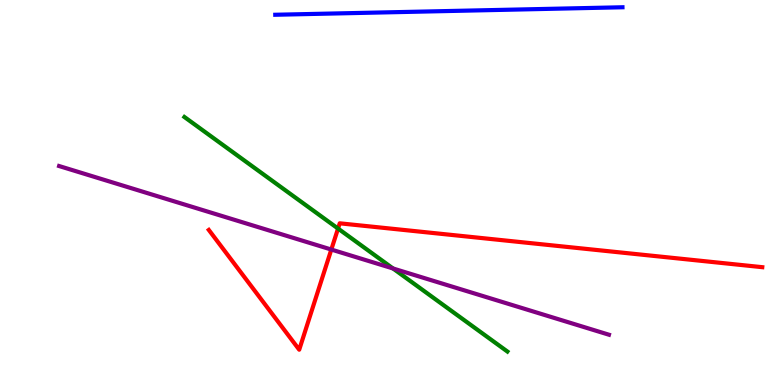[{'lines': ['blue', 'red'], 'intersections': []}, {'lines': ['green', 'red'], 'intersections': [{'x': 4.36, 'y': 4.06}]}, {'lines': ['purple', 'red'], 'intersections': [{'x': 4.28, 'y': 3.52}]}, {'lines': ['blue', 'green'], 'intersections': []}, {'lines': ['blue', 'purple'], 'intersections': []}, {'lines': ['green', 'purple'], 'intersections': [{'x': 5.07, 'y': 3.03}]}]